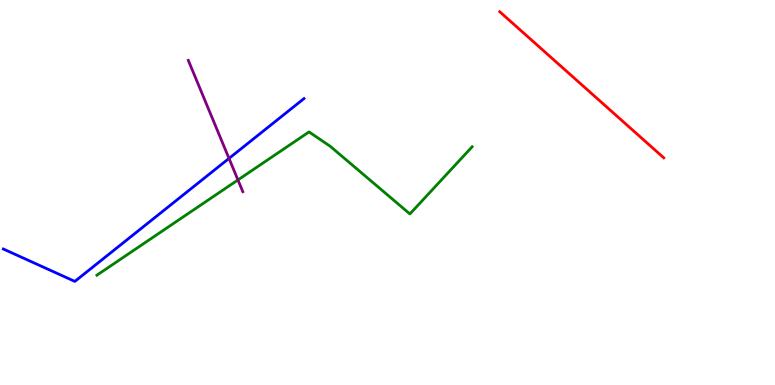[{'lines': ['blue', 'red'], 'intersections': []}, {'lines': ['green', 'red'], 'intersections': []}, {'lines': ['purple', 'red'], 'intersections': []}, {'lines': ['blue', 'green'], 'intersections': []}, {'lines': ['blue', 'purple'], 'intersections': [{'x': 2.95, 'y': 5.89}]}, {'lines': ['green', 'purple'], 'intersections': [{'x': 3.07, 'y': 5.33}]}]